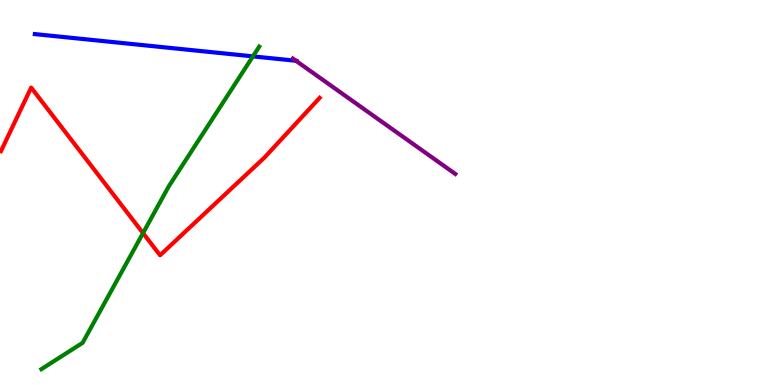[{'lines': ['blue', 'red'], 'intersections': []}, {'lines': ['green', 'red'], 'intersections': [{'x': 1.85, 'y': 3.95}]}, {'lines': ['purple', 'red'], 'intersections': []}, {'lines': ['blue', 'green'], 'intersections': [{'x': 3.26, 'y': 8.54}]}, {'lines': ['blue', 'purple'], 'intersections': [{'x': 3.82, 'y': 8.42}]}, {'lines': ['green', 'purple'], 'intersections': []}]